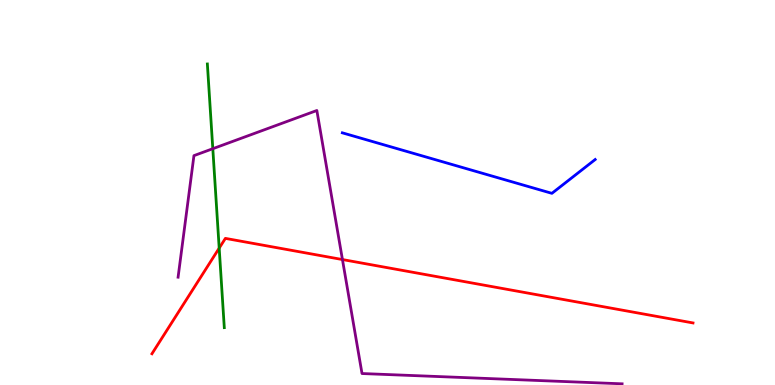[{'lines': ['blue', 'red'], 'intersections': []}, {'lines': ['green', 'red'], 'intersections': [{'x': 2.83, 'y': 3.56}]}, {'lines': ['purple', 'red'], 'intersections': [{'x': 4.42, 'y': 3.26}]}, {'lines': ['blue', 'green'], 'intersections': []}, {'lines': ['blue', 'purple'], 'intersections': []}, {'lines': ['green', 'purple'], 'intersections': [{'x': 2.75, 'y': 6.14}]}]